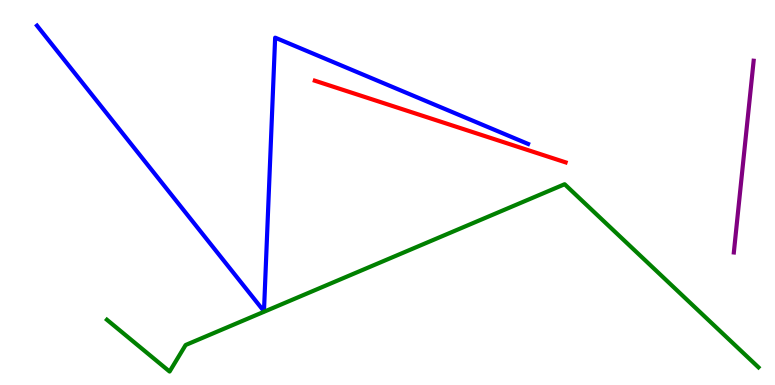[{'lines': ['blue', 'red'], 'intersections': []}, {'lines': ['green', 'red'], 'intersections': []}, {'lines': ['purple', 'red'], 'intersections': []}, {'lines': ['blue', 'green'], 'intersections': []}, {'lines': ['blue', 'purple'], 'intersections': []}, {'lines': ['green', 'purple'], 'intersections': []}]